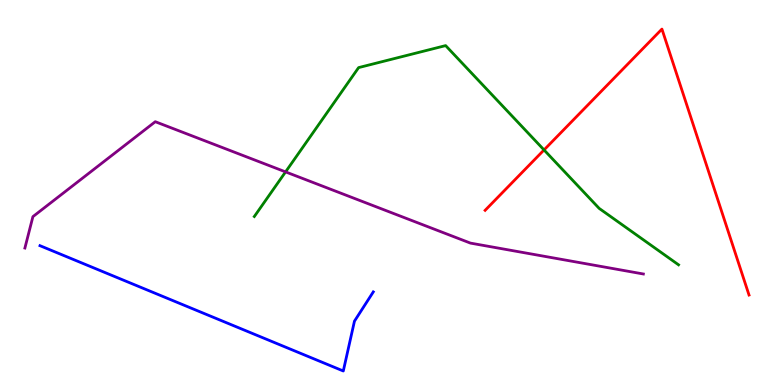[{'lines': ['blue', 'red'], 'intersections': []}, {'lines': ['green', 'red'], 'intersections': [{'x': 7.02, 'y': 6.11}]}, {'lines': ['purple', 'red'], 'intersections': []}, {'lines': ['blue', 'green'], 'intersections': []}, {'lines': ['blue', 'purple'], 'intersections': []}, {'lines': ['green', 'purple'], 'intersections': [{'x': 3.68, 'y': 5.54}]}]